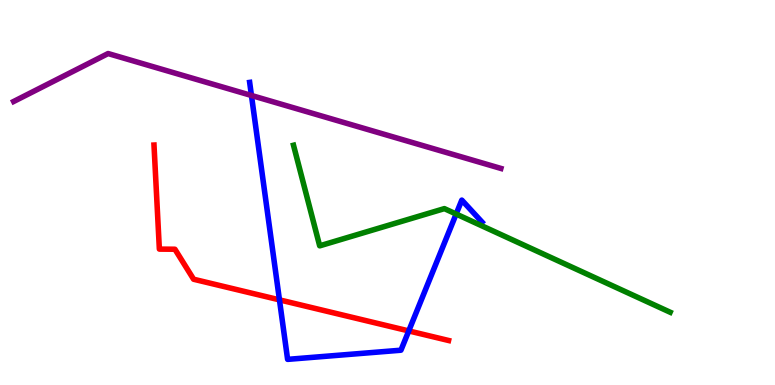[{'lines': ['blue', 'red'], 'intersections': [{'x': 3.61, 'y': 2.21}, {'x': 5.27, 'y': 1.4}]}, {'lines': ['green', 'red'], 'intersections': []}, {'lines': ['purple', 'red'], 'intersections': []}, {'lines': ['blue', 'green'], 'intersections': [{'x': 5.89, 'y': 4.44}]}, {'lines': ['blue', 'purple'], 'intersections': [{'x': 3.24, 'y': 7.52}]}, {'lines': ['green', 'purple'], 'intersections': []}]